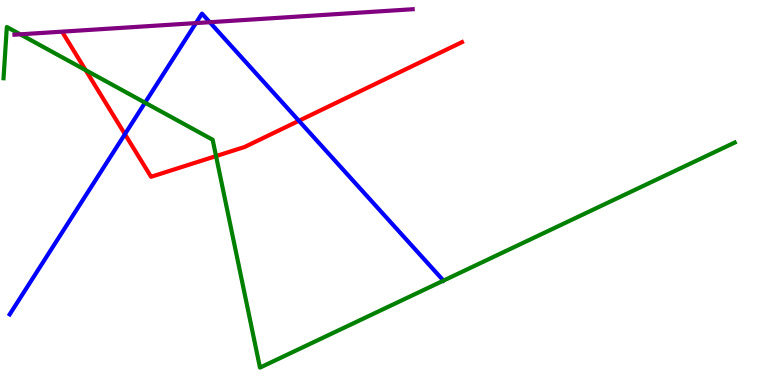[{'lines': ['blue', 'red'], 'intersections': [{'x': 1.61, 'y': 6.52}, {'x': 3.86, 'y': 6.86}]}, {'lines': ['green', 'red'], 'intersections': [{'x': 1.11, 'y': 8.18}, {'x': 2.79, 'y': 5.95}]}, {'lines': ['purple', 'red'], 'intersections': []}, {'lines': ['blue', 'green'], 'intersections': [{'x': 1.87, 'y': 7.33}]}, {'lines': ['blue', 'purple'], 'intersections': [{'x': 2.53, 'y': 9.4}, {'x': 2.71, 'y': 9.42}]}, {'lines': ['green', 'purple'], 'intersections': [{'x': 0.261, 'y': 9.11}]}]